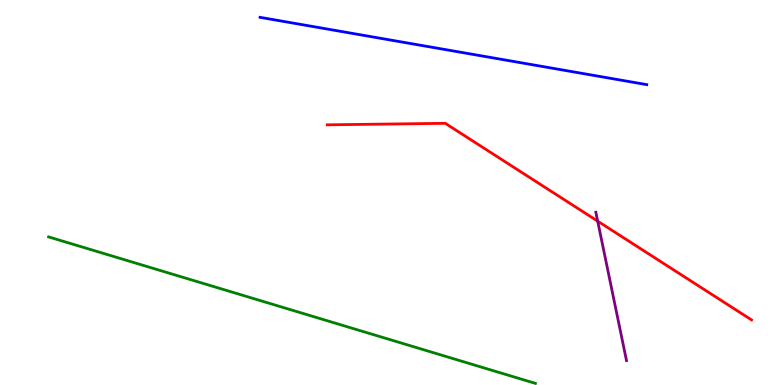[{'lines': ['blue', 'red'], 'intersections': []}, {'lines': ['green', 'red'], 'intersections': []}, {'lines': ['purple', 'red'], 'intersections': [{'x': 7.71, 'y': 4.26}]}, {'lines': ['blue', 'green'], 'intersections': []}, {'lines': ['blue', 'purple'], 'intersections': []}, {'lines': ['green', 'purple'], 'intersections': []}]